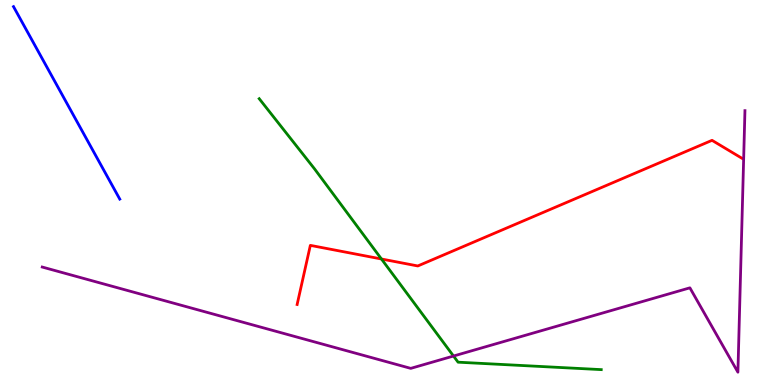[{'lines': ['blue', 'red'], 'intersections': []}, {'lines': ['green', 'red'], 'intersections': [{'x': 4.92, 'y': 3.27}]}, {'lines': ['purple', 'red'], 'intersections': []}, {'lines': ['blue', 'green'], 'intersections': []}, {'lines': ['blue', 'purple'], 'intersections': []}, {'lines': ['green', 'purple'], 'intersections': [{'x': 5.85, 'y': 0.752}]}]